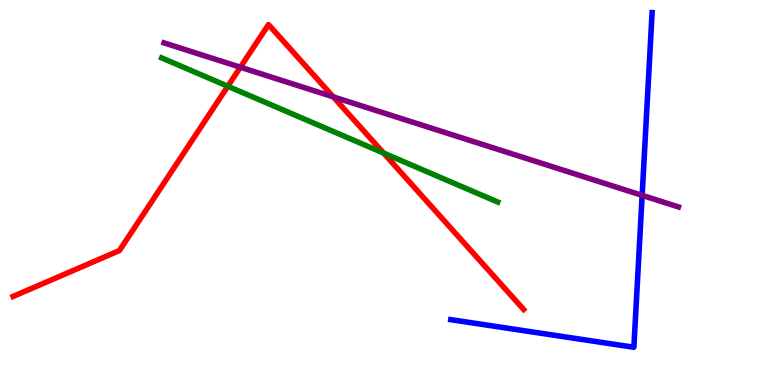[{'lines': ['blue', 'red'], 'intersections': []}, {'lines': ['green', 'red'], 'intersections': [{'x': 2.94, 'y': 7.76}, {'x': 4.95, 'y': 6.02}]}, {'lines': ['purple', 'red'], 'intersections': [{'x': 3.1, 'y': 8.25}, {'x': 4.3, 'y': 7.48}]}, {'lines': ['blue', 'green'], 'intersections': []}, {'lines': ['blue', 'purple'], 'intersections': [{'x': 8.29, 'y': 4.93}]}, {'lines': ['green', 'purple'], 'intersections': []}]